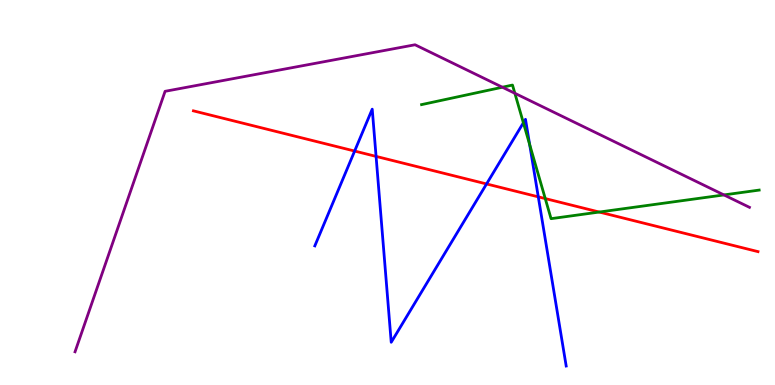[{'lines': ['blue', 'red'], 'intersections': [{'x': 4.58, 'y': 6.08}, {'x': 4.85, 'y': 5.94}, {'x': 6.28, 'y': 5.22}, {'x': 6.95, 'y': 4.89}]}, {'lines': ['green', 'red'], 'intersections': [{'x': 7.04, 'y': 4.84}, {'x': 7.73, 'y': 4.49}]}, {'lines': ['purple', 'red'], 'intersections': []}, {'lines': ['blue', 'green'], 'intersections': [{'x': 6.75, 'y': 6.81}, {'x': 6.83, 'y': 6.25}]}, {'lines': ['blue', 'purple'], 'intersections': []}, {'lines': ['green', 'purple'], 'intersections': [{'x': 6.48, 'y': 7.73}, {'x': 6.64, 'y': 7.58}, {'x': 9.34, 'y': 4.94}]}]